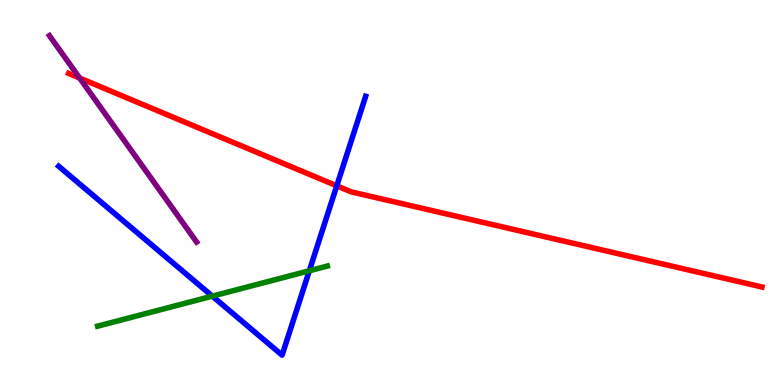[{'lines': ['blue', 'red'], 'intersections': [{'x': 4.35, 'y': 5.17}]}, {'lines': ['green', 'red'], 'intersections': []}, {'lines': ['purple', 'red'], 'intersections': [{'x': 1.03, 'y': 7.97}]}, {'lines': ['blue', 'green'], 'intersections': [{'x': 2.74, 'y': 2.31}, {'x': 3.99, 'y': 2.97}]}, {'lines': ['blue', 'purple'], 'intersections': []}, {'lines': ['green', 'purple'], 'intersections': []}]